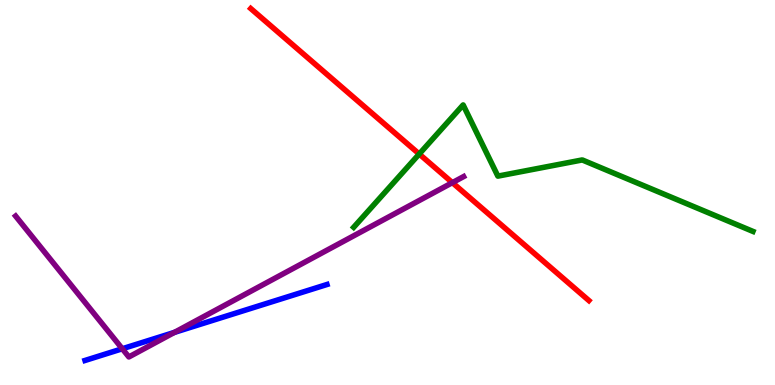[{'lines': ['blue', 'red'], 'intersections': []}, {'lines': ['green', 'red'], 'intersections': [{'x': 5.41, 'y': 6.0}]}, {'lines': ['purple', 'red'], 'intersections': [{'x': 5.84, 'y': 5.26}]}, {'lines': ['blue', 'green'], 'intersections': []}, {'lines': ['blue', 'purple'], 'intersections': [{'x': 1.58, 'y': 0.941}, {'x': 2.25, 'y': 1.37}]}, {'lines': ['green', 'purple'], 'intersections': []}]